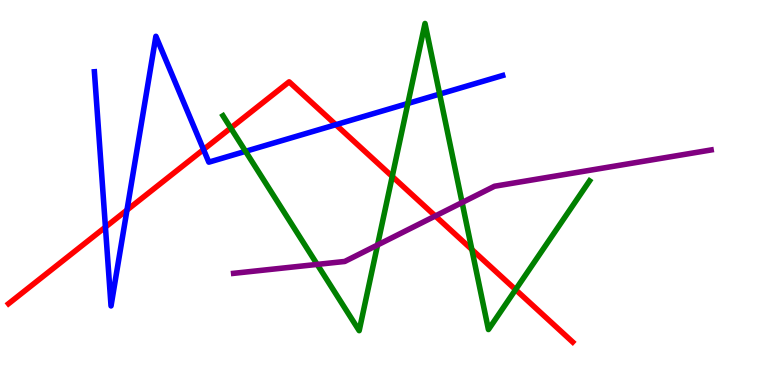[{'lines': ['blue', 'red'], 'intersections': [{'x': 1.36, 'y': 4.1}, {'x': 1.64, 'y': 4.54}, {'x': 2.63, 'y': 6.12}, {'x': 4.33, 'y': 6.76}]}, {'lines': ['green', 'red'], 'intersections': [{'x': 2.98, 'y': 6.68}, {'x': 5.06, 'y': 5.42}, {'x': 6.09, 'y': 3.52}, {'x': 6.65, 'y': 2.48}]}, {'lines': ['purple', 'red'], 'intersections': [{'x': 5.62, 'y': 4.39}]}, {'lines': ['blue', 'green'], 'intersections': [{'x': 3.17, 'y': 6.07}, {'x': 5.26, 'y': 7.31}, {'x': 5.67, 'y': 7.56}]}, {'lines': ['blue', 'purple'], 'intersections': []}, {'lines': ['green', 'purple'], 'intersections': [{'x': 4.09, 'y': 3.13}, {'x': 4.87, 'y': 3.64}, {'x': 5.96, 'y': 4.74}]}]